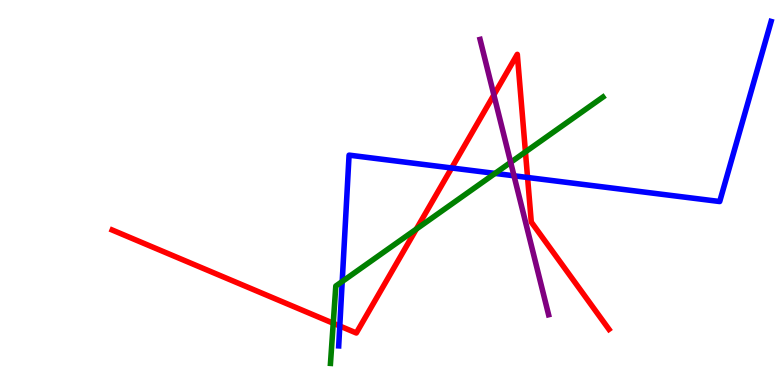[{'lines': ['blue', 'red'], 'intersections': [{'x': 4.38, 'y': 1.53}, {'x': 5.83, 'y': 5.64}, {'x': 6.81, 'y': 5.39}]}, {'lines': ['green', 'red'], 'intersections': [{'x': 4.3, 'y': 1.6}, {'x': 5.37, 'y': 4.05}, {'x': 6.78, 'y': 6.05}]}, {'lines': ['purple', 'red'], 'intersections': [{'x': 6.37, 'y': 7.53}]}, {'lines': ['blue', 'green'], 'intersections': [{'x': 4.42, 'y': 2.69}, {'x': 6.39, 'y': 5.5}]}, {'lines': ['blue', 'purple'], 'intersections': [{'x': 6.63, 'y': 5.43}]}, {'lines': ['green', 'purple'], 'intersections': [{'x': 6.59, 'y': 5.78}]}]